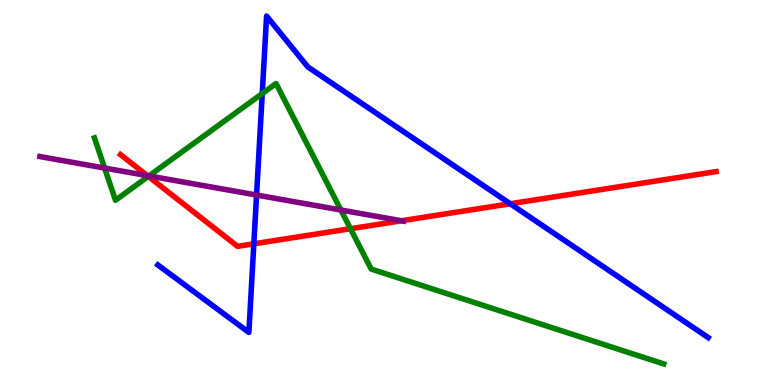[{'lines': ['blue', 'red'], 'intersections': [{'x': 3.28, 'y': 3.67}, {'x': 6.58, 'y': 4.71}]}, {'lines': ['green', 'red'], 'intersections': [{'x': 1.91, 'y': 5.42}, {'x': 4.52, 'y': 4.06}]}, {'lines': ['purple', 'red'], 'intersections': [{'x': 1.9, 'y': 5.44}, {'x': 5.18, 'y': 4.27}]}, {'lines': ['blue', 'green'], 'intersections': [{'x': 3.38, 'y': 7.57}]}, {'lines': ['blue', 'purple'], 'intersections': [{'x': 3.31, 'y': 4.93}]}, {'lines': ['green', 'purple'], 'intersections': [{'x': 1.35, 'y': 5.63}, {'x': 1.92, 'y': 5.43}, {'x': 4.4, 'y': 4.54}]}]